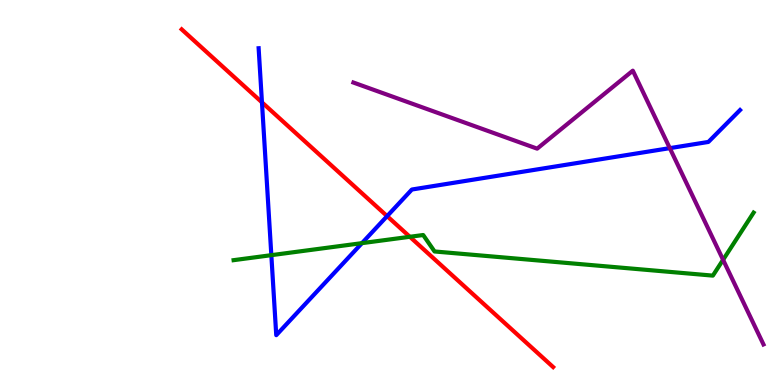[{'lines': ['blue', 'red'], 'intersections': [{'x': 3.38, 'y': 7.34}, {'x': 5.0, 'y': 4.39}]}, {'lines': ['green', 'red'], 'intersections': [{'x': 5.29, 'y': 3.85}]}, {'lines': ['purple', 'red'], 'intersections': []}, {'lines': ['blue', 'green'], 'intersections': [{'x': 3.5, 'y': 3.37}, {'x': 4.67, 'y': 3.68}]}, {'lines': ['blue', 'purple'], 'intersections': [{'x': 8.64, 'y': 6.15}]}, {'lines': ['green', 'purple'], 'intersections': [{'x': 9.33, 'y': 3.25}]}]